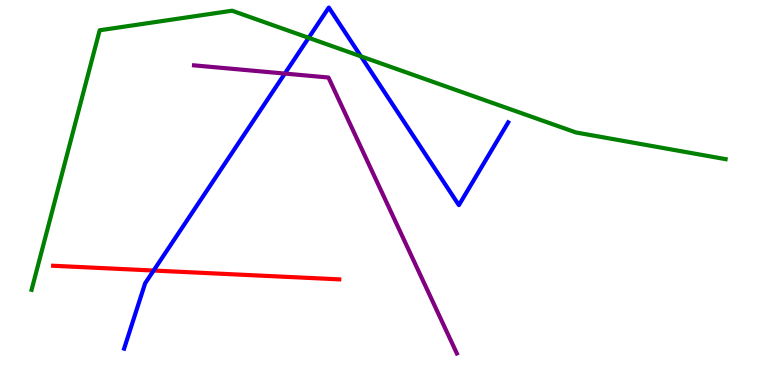[{'lines': ['blue', 'red'], 'intersections': [{'x': 1.98, 'y': 2.97}]}, {'lines': ['green', 'red'], 'intersections': []}, {'lines': ['purple', 'red'], 'intersections': []}, {'lines': ['blue', 'green'], 'intersections': [{'x': 3.98, 'y': 9.02}, {'x': 4.66, 'y': 8.54}]}, {'lines': ['blue', 'purple'], 'intersections': [{'x': 3.68, 'y': 8.09}]}, {'lines': ['green', 'purple'], 'intersections': []}]